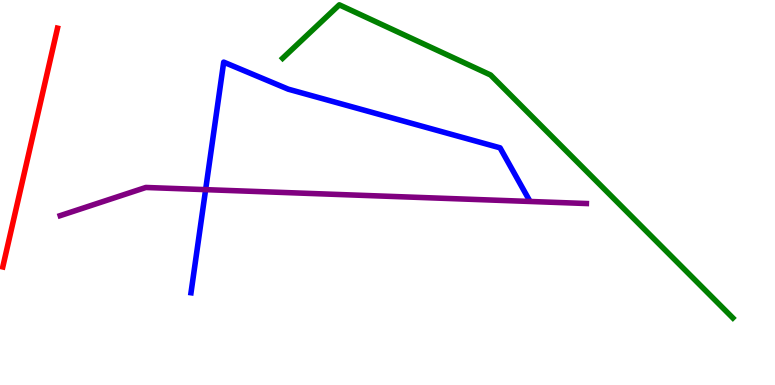[{'lines': ['blue', 'red'], 'intersections': []}, {'lines': ['green', 'red'], 'intersections': []}, {'lines': ['purple', 'red'], 'intersections': []}, {'lines': ['blue', 'green'], 'intersections': []}, {'lines': ['blue', 'purple'], 'intersections': [{'x': 2.65, 'y': 5.07}]}, {'lines': ['green', 'purple'], 'intersections': []}]